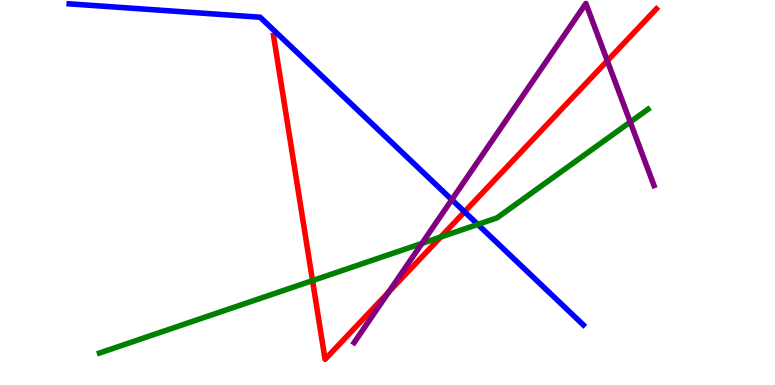[{'lines': ['blue', 'red'], 'intersections': [{'x': 5.99, 'y': 4.5}]}, {'lines': ['green', 'red'], 'intersections': [{'x': 4.03, 'y': 2.71}, {'x': 5.69, 'y': 3.84}]}, {'lines': ['purple', 'red'], 'intersections': [{'x': 5.02, 'y': 2.41}, {'x': 7.84, 'y': 8.42}]}, {'lines': ['blue', 'green'], 'intersections': [{'x': 6.16, 'y': 4.17}]}, {'lines': ['blue', 'purple'], 'intersections': [{'x': 5.83, 'y': 4.81}]}, {'lines': ['green', 'purple'], 'intersections': [{'x': 5.44, 'y': 3.68}, {'x': 8.13, 'y': 6.83}]}]